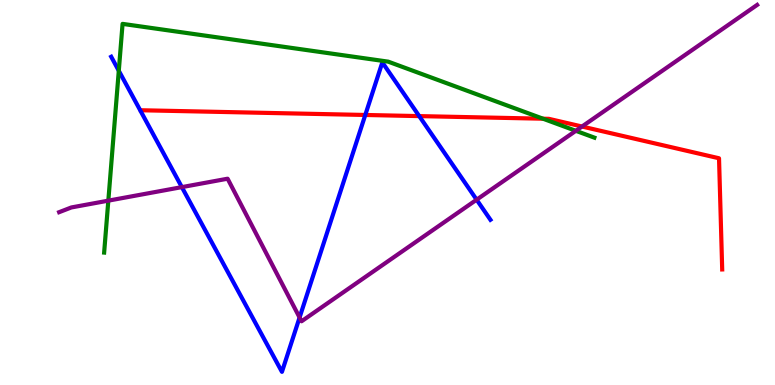[{'lines': ['blue', 'red'], 'intersections': [{'x': 4.71, 'y': 7.01}, {'x': 5.41, 'y': 6.98}]}, {'lines': ['green', 'red'], 'intersections': [{'x': 7.01, 'y': 6.92}]}, {'lines': ['purple', 'red'], 'intersections': [{'x': 7.51, 'y': 6.71}]}, {'lines': ['blue', 'green'], 'intersections': [{'x': 1.53, 'y': 8.16}]}, {'lines': ['blue', 'purple'], 'intersections': [{'x': 2.35, 'y': 5.14}, {'x': 3.87, 'y': 1.75}, {'x': 6.15, 'y': 4.81}]}, {'lines': ['green', 'purple'], 'intersections': [{'x': 1.4, 'y': 4.79}, {'x': 7.43, 'y': 6.6}]}]